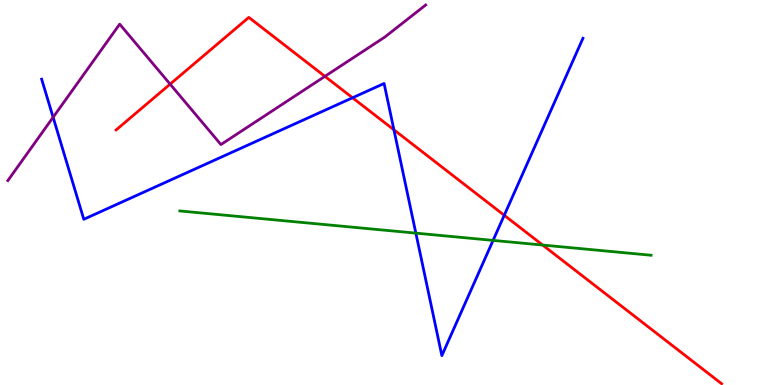[{'lines': ['blue', 'red'], 'intersections': [{'x': 4.55, 'y': 7.46}, {'x': 5.08, 'y': 6.63}, {'x': 6.51, 'y': 4.41}]}, {'lines': ['green', 'red'], 'intersections': [{'x': 7.0, 'y': 3.64}]}, {'lines': ['purple', 'red'], 'intersections': [{'x': 2.2, 'y': 7.81}, {'x': 4.19, 'y': 8.02}]}, {'lines': ['blue', 'green'], 'intersections': [{'x': 5.37, 'y': 3.94}, {'x': 6.36, 'y': 3.76}]}, {'lines': ['blue', 'purple'], 'intersections': [{'x': 0.685, 'y': 6.95}]}, {'lines': ['green', 'purple'], 'intersections': []}]